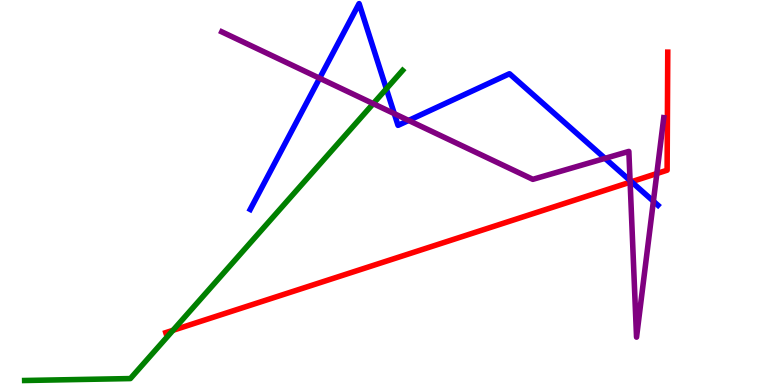[{'lines': ['blue', 'red'], 'intersections': [{'x': 8.15, 'y': 5.28}]}, {'lines': ['green', 'red'], 'intersections': [{'x': 2.23, 'y': 1.42}]}, {'lines': ['purple', 'red'], 'intersections': [{'x': 8.13, 'y': 5.27}, {'x': 8.48, 'y': 5.49}]}, {'lines': ['blue', 'green'], 'intersections': [{'x': 4.99, 'y': 7.69}]}, {'lines': ['blue', 'purple'], 'intersections': [{'x': 4.12, 'y': 7.97}, {'x': 5.09, 'y': 7.05}, {'x': 5.27, 'y': 6.87}, {'x': 7.81, 'y': 5.89}, {'x': 8.13, 'y': 5.31}, {'x': 8.43, 'y': 4.77}]}, {'lines': ['green', 'purple'], 'intersections': [{'x': 4.82, 'y': 7.31}]}]